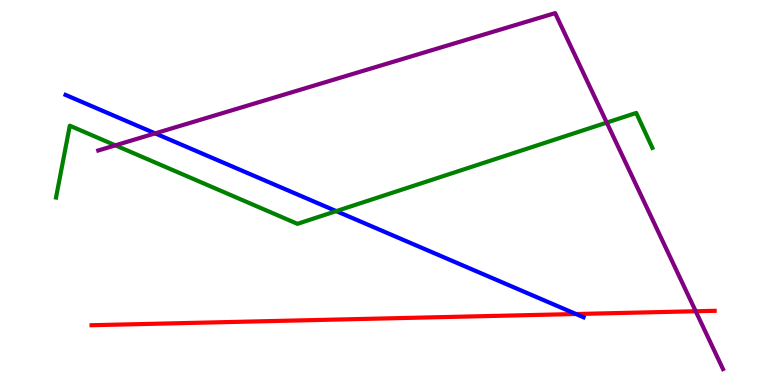[{'lines': ['blue', 'red'], 'intersections': [{'x': 7.43, 'y': 1.84}]}, {'lines': ['green', 'red'], 'intersections': []}, {'lines': ['purple', 'red'], 'intersections': [{'x': 8.98, 'y': 1.92}]}, {'lines': ['blue', 'green'], 'intersections': [{'x': 4.34, 'y': 4.52}]}, {'lines': ['blue', 'purple'], 'intersections': [{'x': 2.0, 'y': 6.54}]}, {'lines': ['green', 'purple'], 'intersections': [{'x': 1.49, 'y': 6.23}, {'x': 7.83, 'y': 6.82}]}]